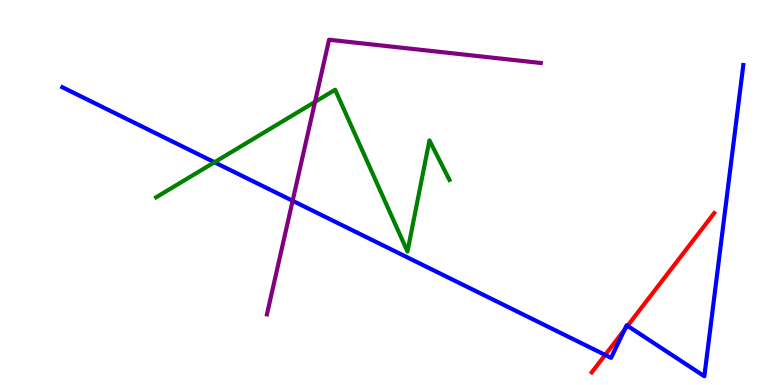[{'lines': ['blue', 'red'], 'intersections': [{'x': 7.81, 'y': 0.782}, {'x': 8.06, 'y': 1.44}, {'x': 8.1, 'y': 1.54}]}, {'lines': ['green', 'red'], 'intersections': []}, {'lines': ['purple', 'red'], 'intersections': []}, {'lines': ['blue', 'green'], 'intersections': [{'x': 2.77, 'y': 5.79}]}, {'lines': ['blue', 'purple'], 'intersections': [{'x': 3.78, 'y': 4.78}]}, {'lines': ['green', 'purple'], 'intersections': [{'x': 4.06, 'y': 7.35}]}]